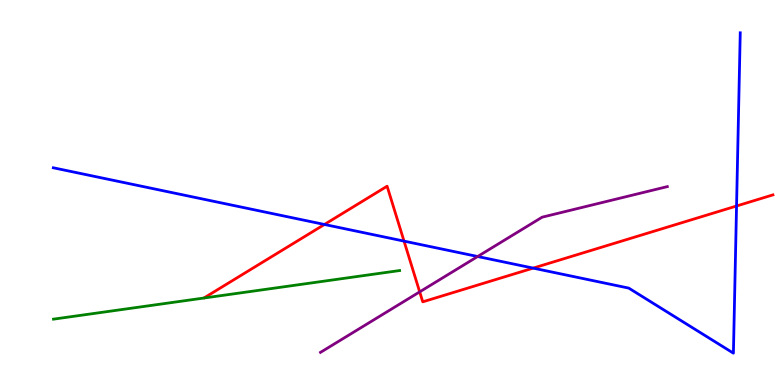[{'lines': ['blue', 'red'], 'intersections': [{'x': 4.19, 'y': 4.17}, {'x': 5.21, 'y': 3.74}, {'x': 6.88, 'y': 3.04}, {'x': 9.5, 'y': 4.65}]}, {'lines': ['green', 'red'], 'intersections': []}, {'lines': ['purple', 'red'], 'intersections': [{'x': 5.42, 'y': 2.42}]}, {'lines': ['blue', 'green'], 'intersections': []}, {'lines': ['blue', 'purple'], 'intersections': [{'x': 6.16, 'y': 3.34}]}, {'lines': ['green', 'purple'], 'intersections': []}]